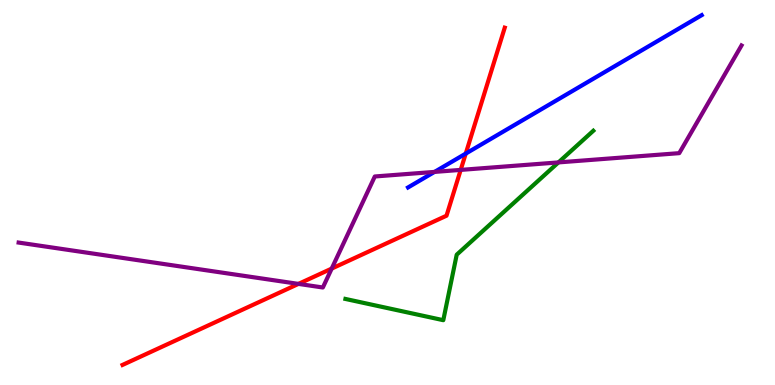[{'lines': ['blue', 'red'], 'intersections': [{'x': 6.01, 'y': 6.01}]}, {'lines': ['green', 'red'], 'intersections': []}, {'lines': ['purple', 'red'], 'intersections': [{'x': 3.85, 'y': 2.63}, {'x': 4.28, 'y': 3.02}, {'x': 5.94, 'y': 5.59}]}, {'lines': ['blue', 'green'], 'intersections': []}, {'lines': ['blue', 'purple'], 'intersections': [{'x': 5.61, 'y': 5.54}]}, {'lines': ['green', 'purple'], 'intersections': [{'x': 7.21, 'y': 5.78}]}]